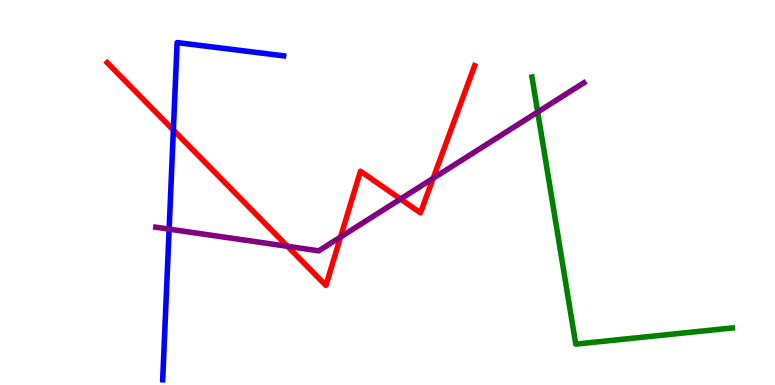[{'lines': ['blue', 'red'], 'intersections': [{'x': 2.24, 'y': 6.62}]}, {'lines': ['green', 'red'], 'intersections': []}, {'lines': ['purple', 'red'], 'intersections': [{'x': 3.71, 'y': 3.6}, {'x': 4.39, 'y': 3.84}, {'x': 5.17, 'y': 4.83}, {'x': 5.59, 'y': 5.37}]}, {'lines': ['blue', 'green'], 'intersections': []}, {'lines': ['blue', 'purple'], 'intersections': [{'x': 2.18, 'y': 4.05}]}, {'lines': ['green', 'purple'], 'intersections': [{'x': 6.94, 'y': 7.09}]}]